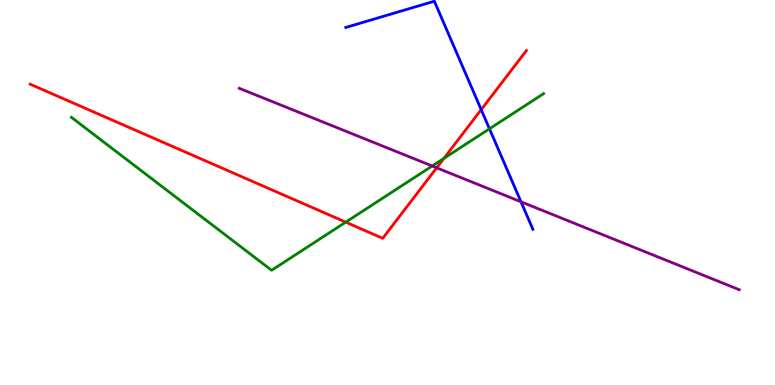[{'lines': ['blue', 'red'], 'intersections': [{'x': 6.21, 'y': 7.15}]}, {'lines': ['green', 'red'], 'intersections': [{'x': 4.46, 'y': 4.23}, {'x': 5.73, 'y': 5.89}]}, {'lines': ['purple', 'red'], 'intersections': [{'x': 5.63, 'y': 5.64}]}, {'lines': ['blue', 'green'], 'intersections': [{'x': 6.32, 'y': 6.65}]}, {'lines': ['blue', 'purple'], 'intersections': [{'x': 6.72, 'y': 4.76}]}, {'lines': ['green', 'purple'], 'intersections': [{'x': 5.58, 'y': 5.69}]}]